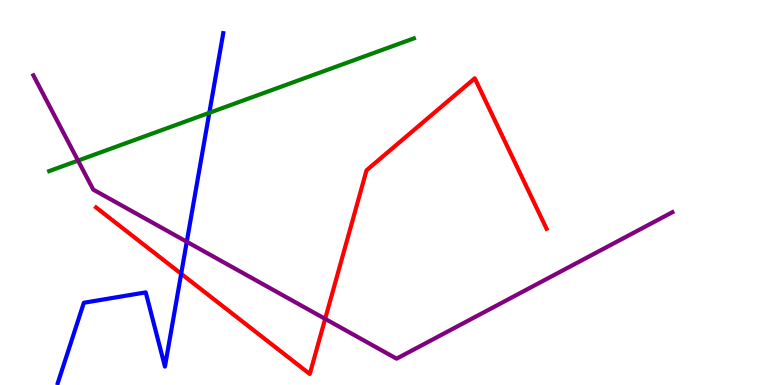[{'lines': ['blue', 'red'], 'intersections': [{'x': 2.34, 'y': 2.89}]}, {'lines': ['green', 'red'], 'intersections': []}, {'lines': ['purple', 'red'], 'intersections': [{'x': 4.2, 'y': 1.72}]}, {'lines': ['blue', 'green'], 'intersections': [{'x': 2.7, 'y': 7.07}]}, {'lines': ['blue', 'purple'], 'intersections': [{'x': 2.41, 'y': 3.72}]}, {'lines': ['green', 'purple'], 'intersections': [{'x': 1.01, 'y': 5.83}]}]